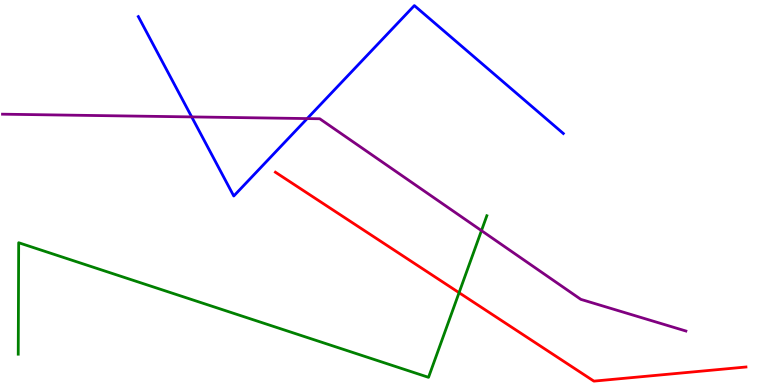[{'lines': ['blue', 'red'], 'intersections': []}, {'lines': ['green', 'red'], 'intersections': [{'x': 5.92, 'y': 2.4}]}, {'lines': ['purple', 'red'], 'intersections': []}, {'lines': ['blue', 'green'], 'intersections': []}, {'lines': ['blue', 'purple'], 'intersections': [{'x': 2.47, 'y': 6.96}, {'x': 3.96, 'y': 6.92}]}, {'lines': ['green', 'purple'], 'intersections': [{'x': 6.21, 'y': 4.01}]}]